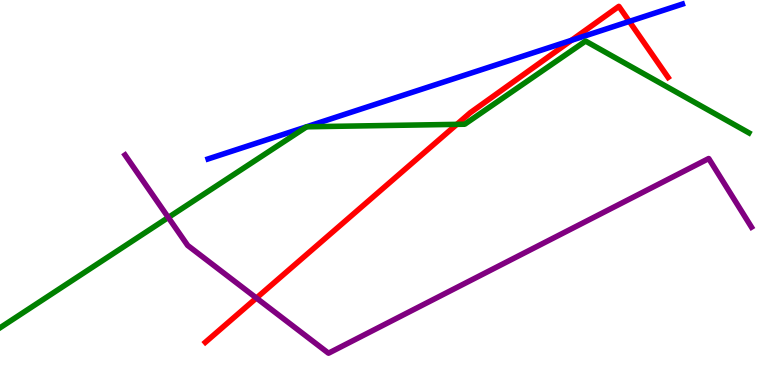[{'lines': ['blue', 'red'], 'intersections': [{'x': 7.37, 'y': 8.95}, {'x': 8.12, 'y': 9.44}]}, {'lines': ['green', 'red'], 'intersections': [{'x': 5.89, 'y': 6.77}]}, {'lines': ['purple', 'red'], 'intersections': [{'x': 3.31, 'y': 2.26}]}, {'lines': ['blue', 'green'], 'intersections': []}, {'lines': ['blue', 'purple'], 'intersections': []}, {'lines': ['green', 'purple'], 'intersections': [{'x': 2.17, 'y': 4.35}]}]